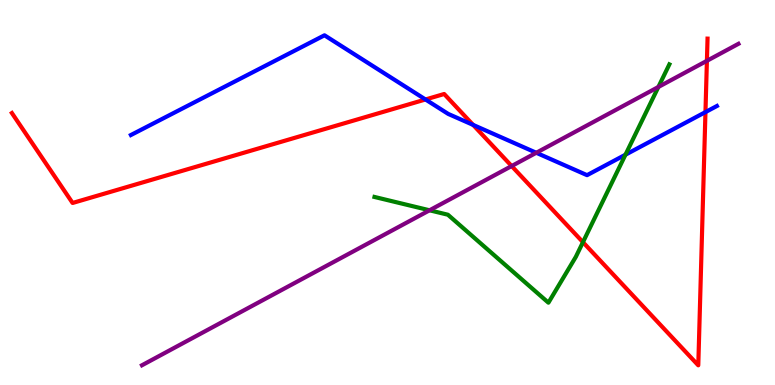[{'lines': ['blue', 'red'], 'intersections': [{'x': 5.49, 'y': 7.42}, {'x': 6.1, 'y': 6.76}, {'x': 9.1, 'y': 7.09}]}, {'lines': ['green', 'red'], 'intersections': [{'x': 7.52, 'y': 3.71}]}, {'lines': ['purple', 'red'], 'intersections': [{'x': 6.6, 'y': 5.69}, {'x': 9.12, 'y': 8.42}]}, {'lines': ['blue', 'green'], 'intersections': [{'x': 8.07, 'y': 5.98}]}, {'lines': ['blue', 'purple'], 'intersections': [{'x': 6.92, 'y': 6.03}]}, {'lines': ['green', 'purple'], 'intersections': [{'x': 5.54, 'y': 4.54}, {'x': 8.5, 'y': 7.74}]}]